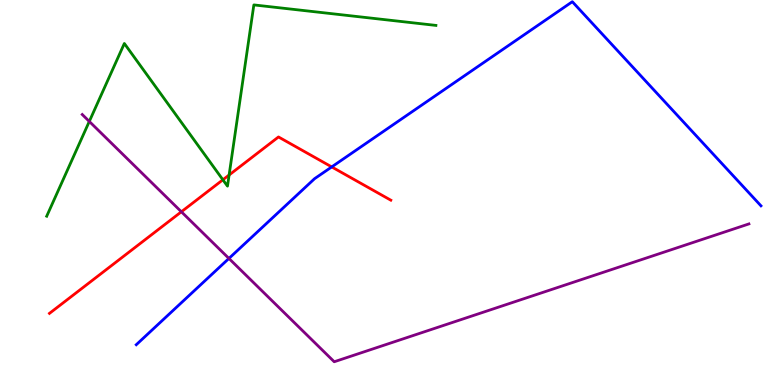[{'lines': ['blue', 'red'], 'intersections': [{'x': 4.28, 'y': 5.66}]}, {'lines': ['green', 'red'], 'intersections': [{'x': 2.88, 'y': 5.33}, {'x': 2.96, 'y': 5.45}]}, {'lines': ['purple', 'red'], 'intersections': [{'x': 2.34, 'y': 4.5}]}, {'lines': ['blue', 'green'], 'intersections': []}, {'lines': ['blue', 'purple'], 'intersections': [{'x': 2.95, 'y': 3.29}]}, {'lines': ['green', 'purple'], 'intersections': [{'x': 1.15, 'y': 6.85}]}]